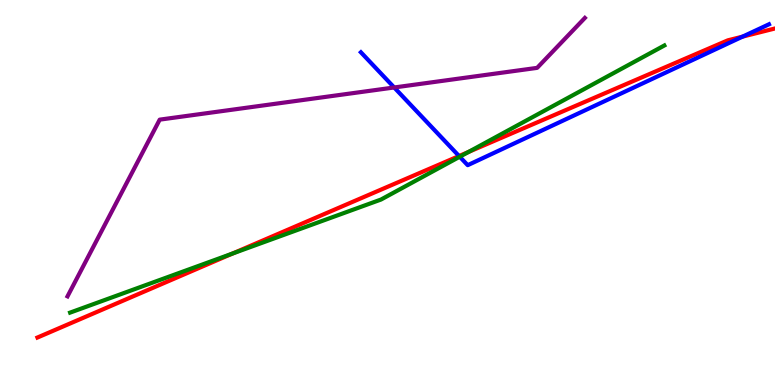[{'lines': ['blue', 'red'], 'intersections': [{'x': 5.92, 'y': 5.95}, {'x': 9.58, 'y': 9.05}]}, {'lines': ['green', 'red'], 'intersections': [{'x': 3.0, 'y': 3.42}, {'x': 6.05, 'y': 6.05}]}, {'lines': ['purple', 'red'], 'intersections': []}, {'lines': ['blue', 'green'], 'intersections': [{'x': 5.93, 'y': 5.93}]}, {'lines': ['blue', 'purple'], 'intersections': [{'x': 5.09, 'y': 7.73}]}, {'lines': ['green', 'purple'], 'intersections': []}]